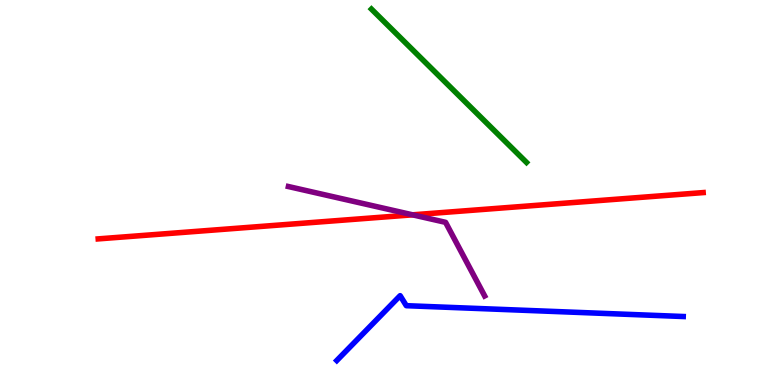[{'lines': ['blue', 'red'], 'intersections': []}, {'lines': ['green', 'red'], 'intersections': []}, {'lines': ['purple', 'red'], 'intersections': [{'x': 5.32, 'y': 4.42}]}, {'lines': ['blue', 'green'], 'intersections': []}, {'lines': ['blue', 'purple'], 'intersections': []}, {'lines': ['green', 'purple'], 'intersections': []}]